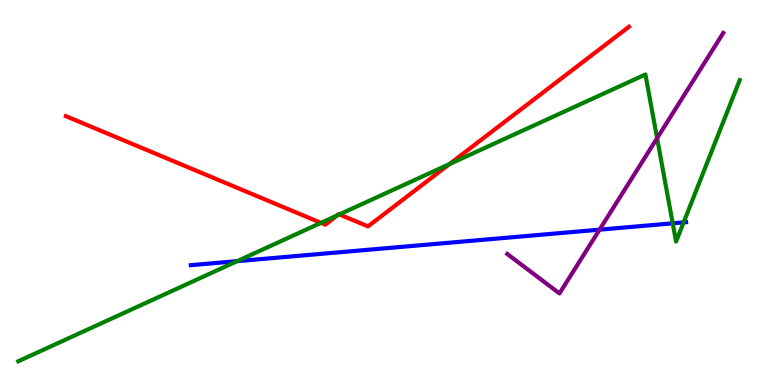[{'lines': ['blue', 'red'], 'intersections': []}, {'lines': ['green', 'red'], 'intersections': [{'x': 4.14, 'y': 4.21}, {'x': 4.35, 'y': 4.4}, {'x': 4.38, 'y': 4.43}, {'x': 5.8, 'y': 5.74}]}, {'lines': ['purple', 'red'], 'intersections': []}, {'lines': ['blue', 'green'], 'intersections': [{'x': 3.06, 'y': 3.22}, {'x': 8.68, 'y': 4.2}, {'x': 8.82, 'y': 4.22}]}, {'lines': ['blue', 'purple'], 'intersections': [{'x': 7.74, 'y': 4.03}]}, {'lines': ['green', 'purple'], 'intersections': [{'x': 8.48, 'y': 6.41}]}]